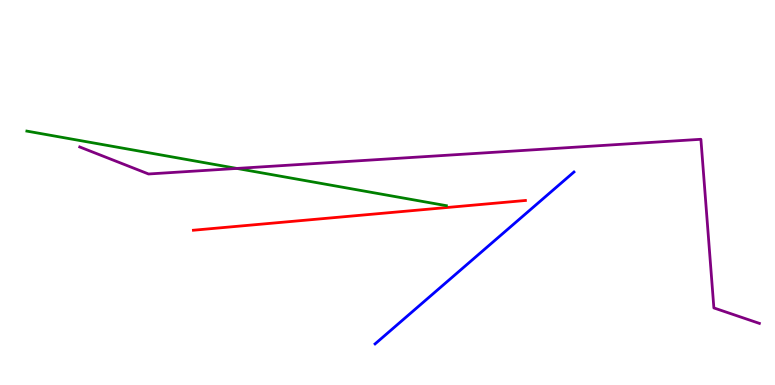[{'lines': ['blue', 'red'], 'intersections': []}, {'lines': ['green', 'red'], 'intersections': []}, {'lines': ['purple', 'red'], 'intersections': []}, {'lines': ['blue', 'green'], 'intersections': []}, {'lines': ['blue', 'purple'], 'intersections': []}, {'lines': ['green', 'purple'], 'intersections': [{'x': 3.06, 'y': 5.63}]}]